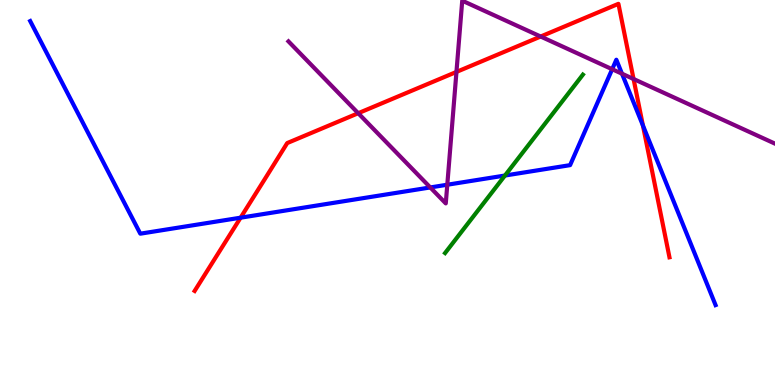[{'lines': ['blue', 'red'], 'intersections': [{'x': 3.1, 'y': 4.35}, {'x': 8.3, 'y': 6.74}]}, {'lines': ['green', 'red'], 'intersections': []}, {'lines': ['purple', 'red'], 'intersections': [{'x': 4.62, 'y': 7.06}, {'x': 5.89, 'y': 8.13}, {'x': 6.98, 'y': 9.05}, {'x': 8.17, 'y': 7.95}]}, {'lines': ['blue', 'green'], 'intersections': [{'x': 6.52, 'y': 5.44}]}, {'lines': ['blue', 'purple'], 'intersections': [{'x': 5.55, 'y': 5.13}, {'x': 5.77, 'y': 5.2}, {'x': 7.9, 'y': 8.2}, {'x': 8.03, 'y': 8.09}]}, {'lines': ['green', 'purple'], 'intersections': []}]